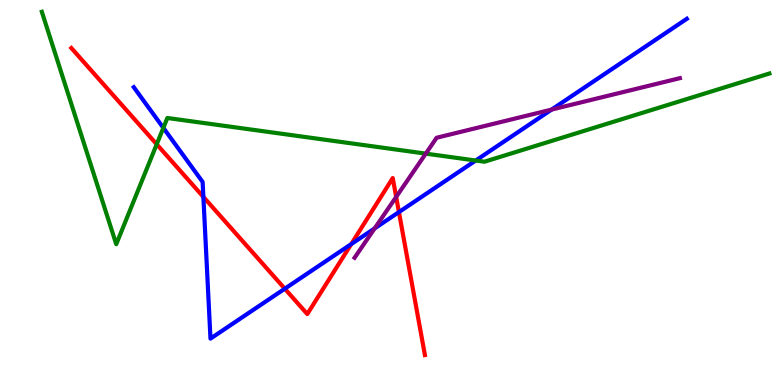[{'lines': ['blue', 'red'], 'intersections': [{'x': 2.62, 'y': 4.89}, {'x': 3.67, 'y': 2.5}, {'x': 4.53, 'y': 3.66}, {'x': 5.15, 'y': 4.49}]}, {'lines': ['green', 'red'], 'intersections': [{'x': 2.02, 'y': 6.25}]}, {'lines': ['purple', 'red'], 'intersections': [{'x': 5.11, 'y': 4.89}]}, {'lines': ['blue', 'green'], 'intersections': [{'x': 2.11, 'y': 6.68}, {'x': 6.14, 'y': 5.83}]}, {'lines': ['blue', 'purple'], 'intersections': [{'x': 4.83, 'y': 4.07}, {'x': 7.12, 'y': 7.15}]}, {'lines': ['green', 'purple'], 'intersections': [{'x': 5.49, 'y': 6.01}]}]